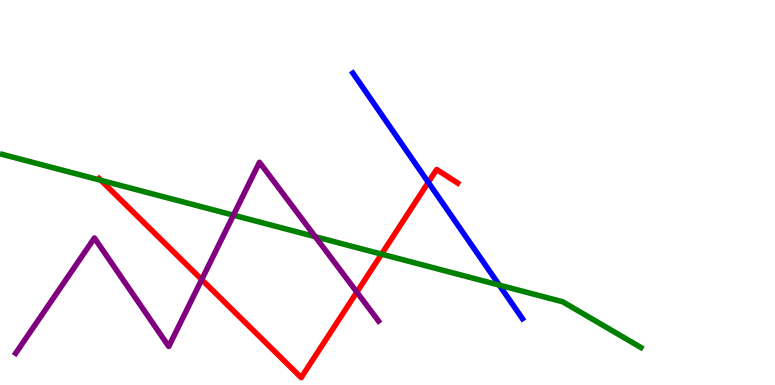[{'lines': ['blue', 'red'], 'intersections': [{'x': 5.53, 'y': 5.26}]}, {'lines': ['green', 'red'], 'intersections': [{'x': 1.3, 'y': 5.32}, {'x': 4.92, 'y': 3.4}]}, {'lines': ['purple', 'red'], 'intersections': [{'x': 2.6, 'y': 2.74}, {'x': 4.6, 'y': 2.41}]}, {'lines': ['blue', 'green'], 'intersections': [{'x': 6.44, 'y': 2.6}]}, {'lines': ['blue', 'purple'], 'intersections': []}, {'lines': ['green', 'purple'], 'intersections': [{'x': 3.01, 'y': 4.41}, {'x': 4.07, 'y': 3.85}]}]